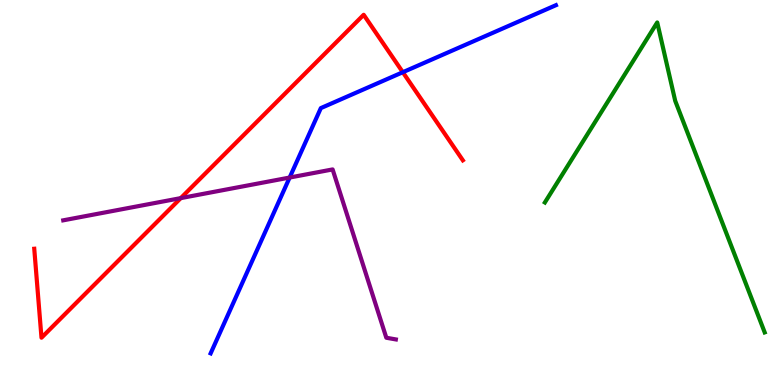[{'lines': ['blue', 'red'], 'intersections': [{'x': 5.2, 'y': 8.12}]}, {'lines': ['green', 'red'], 'intersections': []}, {'lines': ['purple', 'red'], 'intersections': [{'x': 2.33, 'y': 4.85}]}, {'lines': ['blue', 'green'], 'intersections': []}, {'lines': ['blue', 'purple'], 'intersections': [{'x': 3.74, 'y': 5.39}]}, {'lines': ['green', 'purple'], 'intersections': []}]